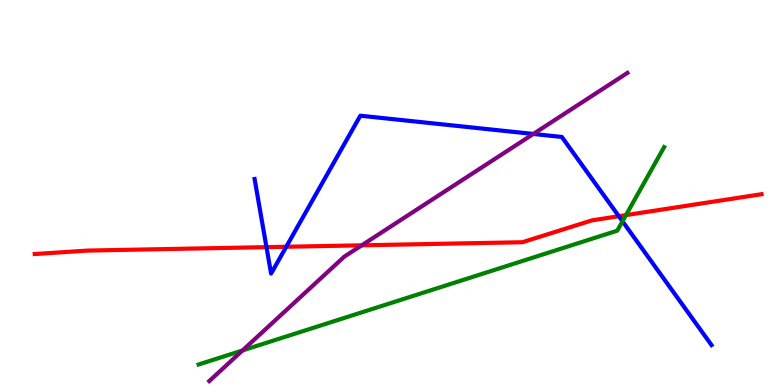[{'lines': ['blue', 'red'], 'intersections': [{'x': 3.44, 'y': 3.58}, {'x': 3.69, 'y': 3.59}, {'x': 7.99, 'y': 4.38}]}, {'lines': ['green', 'red'], 'intersections': [{'x': 8.08, 'y': 4.41}]}, {'lines': ['purple', 'red'], 'intersections': [{'x': 4.67, 'y': 3.63}]}, {'lines': ['blue', 'green'], 'intersections': [{'x': 8.03, 'y': 4.25}]}, {'lines': ['blue', 'purple'], 'intersections': [{'x': 6.88, 'y': 6.52}]}, {'lines': ['green', 'purple'], 'intersections': [{'x': 3.13, 'y': 0.897}]}]